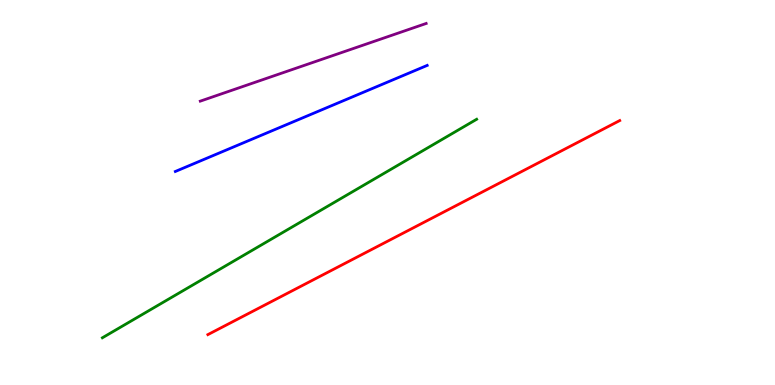[{'lines': ['blue', 'red'], 'intersections': []}, {'lines': ['green', 'red'], 'intersections': []}, {'lines': ['purple', 'red'], 'intersections': []}, {'lines': ['blue', 'green'], 'intersections': []}, {'lines': ['blue', 'purple'], 'intersections': []}, {'lines': ['green', 'purple'], 'intersections': []}]